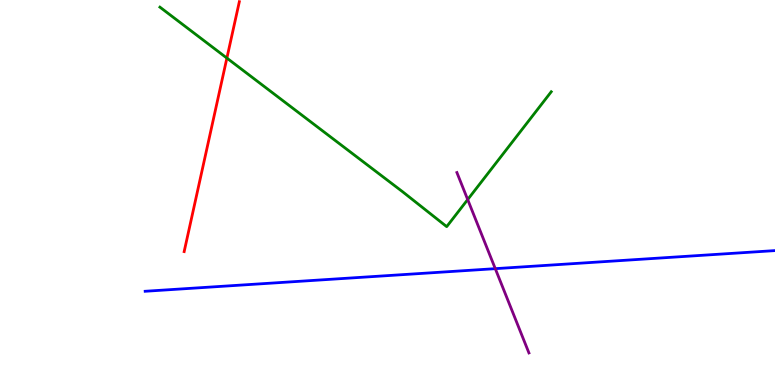[{'lines': ['blue', 'red'], 'intersections': []}, {'lines': ['green', 'red'], 'intersections': [{'x': 2.93, 'y': 8.49}]}, {'lines': ['purple', 'red'], 'intersections': []}, {'lines': ['blue', 'green'], 'intersections': []}, {'lines': ['blue', 'purple'], 'intersections': [{'x': 6.39, 'y': 3.02}]}, {'lines': ['green', 'purple'], 'intersections': [{'x': 6.03, 'y': 4.82}]}]